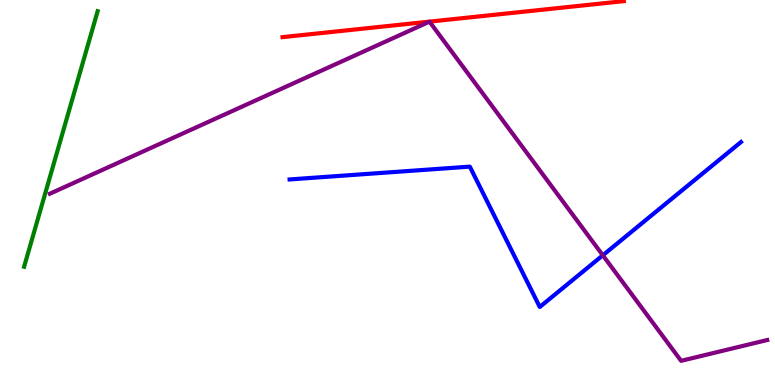[{'lines': ['blue', 'red'], 'intersections': []}, {'lines': ['green', 'red'], 'intersections': []}, {'lines': ['purple', 'red'], 'intersections': []}, {'lines': ['blue', 'green'], 'intersections': []}, {'lines': ['blue', 'purple'], 'intersections': [{'x': 7.78, 'y': 3.37}]}, {'lines': ['green', 'purple'], 'intersections': []}]